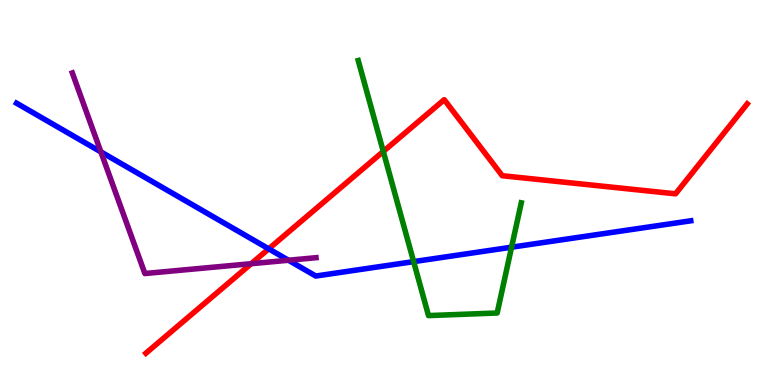[{'lines': ['blue', 'red'], 'intersections': [{'x': 3.47, 'y': 3.54}]}, {'lines': ['green', 'red'], 'intersections': [{'x': 4.95, 'y': 6.07}]}, {'lines': ['purple', 'red'], 'intersections': [{'x': 3.24, 'y': 3.15}]}, {'lines': ['blue', 'green'], 'intersections': [{'x': 5.34, 'y': 3.2}, {'x': 6.6, 'y': 3.58}]}, {'lines': ['blue', 'purple'], 'intersections': [{'x': 1.3, 'y': 6.06}, {'x': 3.72, 'y': 3.24}]}, {'lines': ['green', 'purple'], 'intersections': []}]